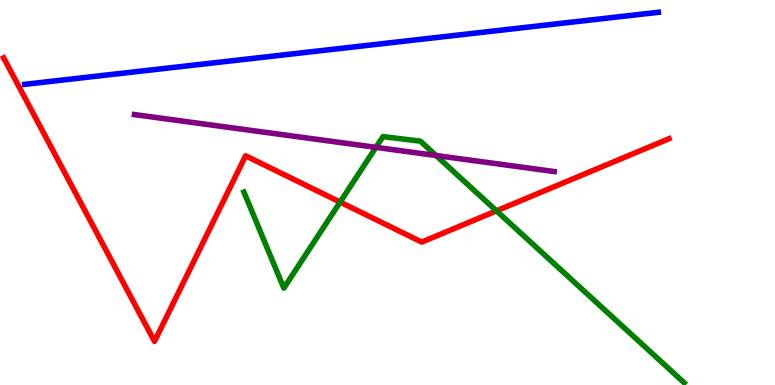[{'lines': ['blue', 'red'], 'intersections': []}, {'lines': ['green', 'red'], 'intersections': [{'x': 4.39, 'y': 4.75}, {'x': 6.41, 'y': 4.52}]}, {'lines': ['purple', 'red'], 'intersections': []}, {'lines': ['blue', 'green'], 'intersections': []}, {'lines': ['blue', 'purple'], 'intersections': []}, {'lines': ['green', 'purple'], 'intersections': [{'x': 4.85, 'y': 6.17}, {'x': 5.63, 'y': 5.96}]}]